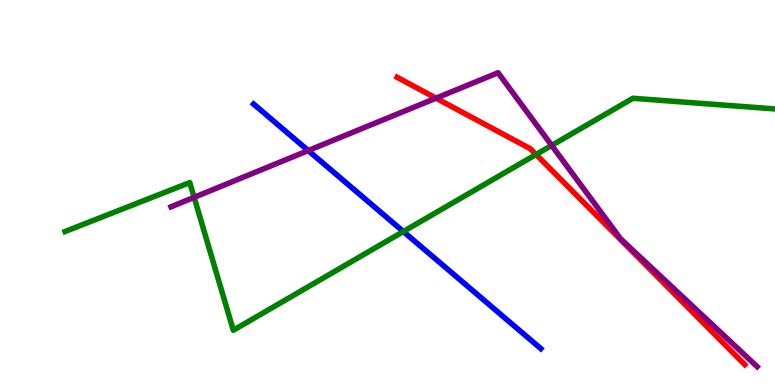[{'lines': ['blue', 'red'], 'intersections': []}, {'lines': ['green', 'red'], 'intersections': [{'x': 6.92, 'y': 5.99}]}, {'lines': ['purple', 'red'], 'intersections': [{'x': 5.63, 'y': 7.45}]}, {'lines': ['blue', 'green'], 'intersections': [{'x': 5.2, 'y': 3.99}]}, {'lines': ['blue', 'purple'], 'intersections': [{'x': 3.98, 'y': 6.09}]}, {'lines': ['green', 'purple'], 'intersections': [{'x': 2.5, 'y': 4.87}, {'x': 7.12, 'y': 6.22}]}]